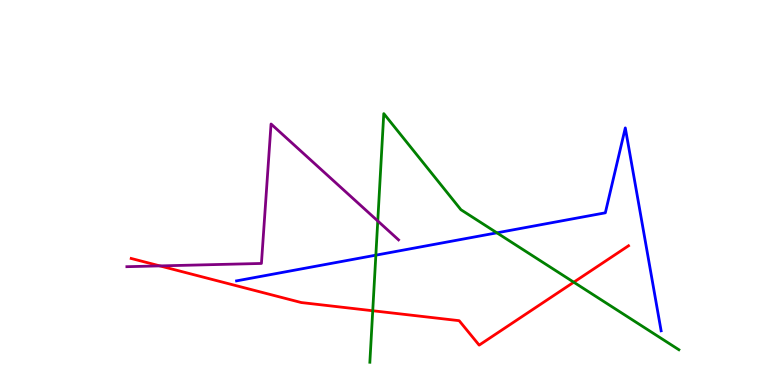[{'lines': ['blue', 'red'], 'intersections': []}, {'lines': ['green', 'red'], 'intersections': [{'x': 4.81, 'y': 1.93}, {'x': 7.4, 'y': 2.67}]}, {'lines': ['purple', 'red'], 'intersections': [{'x': 2.06, 'y': 3.09}]}, {'lines': ['blue', 'green'], 'intersections': [{'x': 4.85, 'y': 3.37}, {'x': 6.41, 'y': 3.95}]}, {'lines': ['blue', 'purple'], 'intersections': []}, {'lines': ['green', 'purple'], 'intersections': [{'x': 4.87, 'y': 4.26}]}]